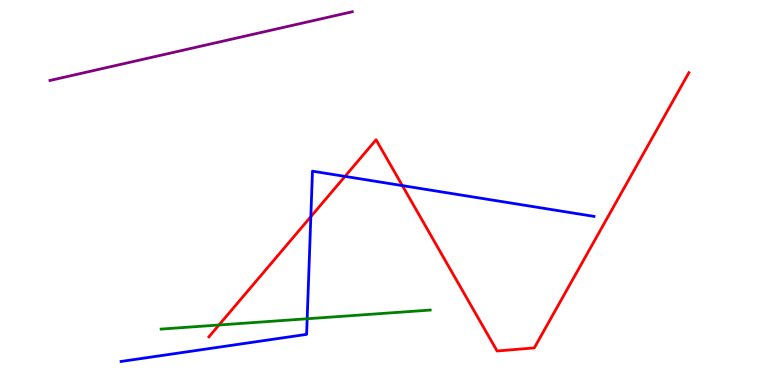[{'lines': ['blue', 'red'], 'intersections': [{'x': 4.01, 'y': 4.37}, {'x': 4.45, 'y': 5.42}, {'x': 5.19, 'y': 5.18}]}, {'lines': ['green', 'red'], 'intersections': [{'x': 2.83, 'y': 1.56}]}, {'lines': ['purple', 'red'], 'intersections': []}, {'lines': ['blue', 'green'], 'intersections': [{'x': 3.96, 'y': 1.72}]}, {'lines': ['blue', 'purple'], 'intersections': []}, {'lines': ['green', 'purple'], 'intersections': []}]